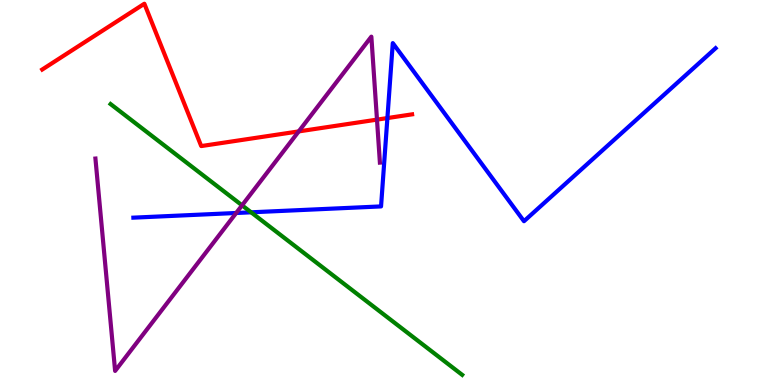[{'lines': ['blue', 'red'], 'intersections': [{'x': 5.0, 'y': 6.93}]}, {'lines': ['green', 'red'], 'intersections': []}, {'lines': ['purple', 'red'], 'intersections': [{'x': 3.85, 'y': 6.59}, {'x': 4.86, 'y': 6.89}]}, {'lines': ['blue', 'green'], 'intersections': [{'x': 3.24, 'y': 4.49}]}, {'lines': ['blue', 'purple'], 'intersections': [{'x': 3.05, 'y': 4.47}]}, {'lines': ['green', 'purple'], 'intersections': [{'x': 3.12, 'y': 4.67}]}]